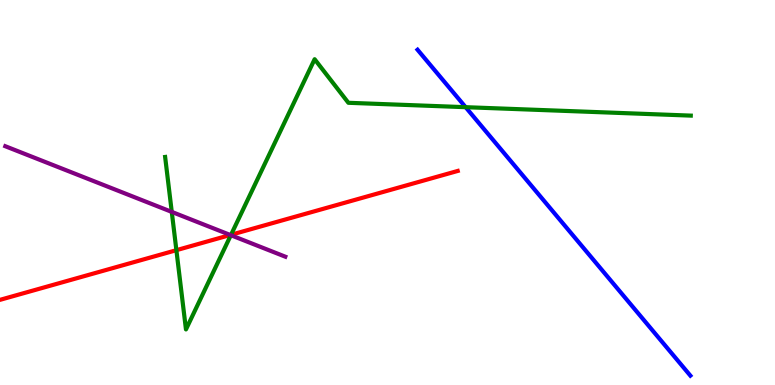[{'lines': ['blue', 'red'], 'intersections': []}, {'lines': ['green', 'red'], 'intersections': [{'x': 2.28, 'y': 3.5}, {'x': 2.98, 'y': 3.9}]}, {'lines': ['purple', 'red'], 'intersections': [{'x': 2.97, 'y': 3.9}]}, {'lines': ['blue', 'green'], 'intersections': [{'x': 6.01, 'y': 7.22}]}, {'lines': ['blue', 'purple'], 'intersections': []}, {'lines': ['green', 'purple'], 'intersections': [{'x': 2.22, 'y': 4.5}, {'x': 2.98, 'y': 3.89}]}]